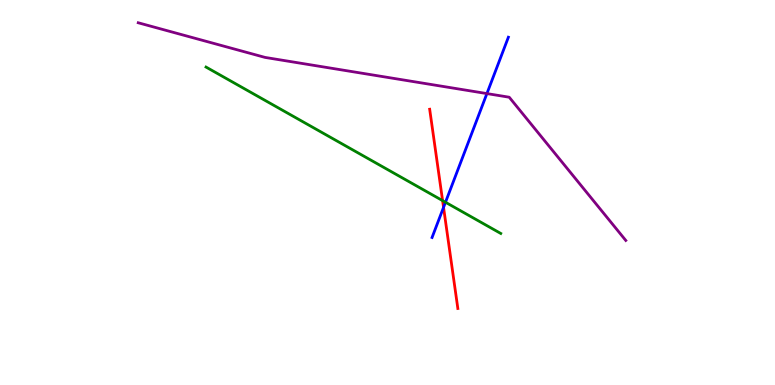[{'lines': ['blue', 'red'], 'intersections': [{'x': 5.72, 'y': 4.61}]}, {'lines': ['green', 'red'], 'intersections': [{'x': 5.71, 'y': 4.79}]}, {'lines': ['purple', 'red'], 'intersections': []}, {'lines': ['blue', 'green'], 'intersections': [{'x': 5.75, 'y': 4.75}]}, {'lines': ['blue', 'purple'], 'intersections': [{'x': 6.28, 'y': 7.57}]}, {'lines': ['green', 'purple'], 'intersections': []}]